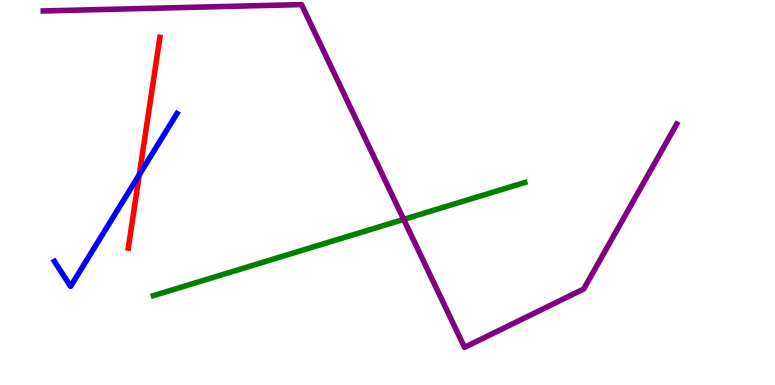[{'lines': ['blue', 'red'], 'intersections': [{'x': 1.8, 'y': 5.46}]}, {'lines': ['green', 'red'], 'intersections': []}, {'lines': ['purple', 'red'], 'intersections': []}, {'lines': ['blue', 'green'], 'intersections': []}, {'lines': ['blue', 'purple'], 'intersections': []}, {'lines': ['green', 'purple'], 'intersections': [{'x': 5.21, 'y': 4.3}]}]